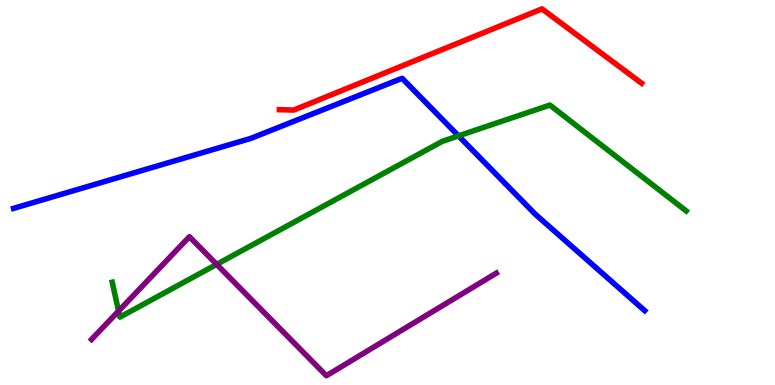[{'lines': ['blue', 'red'], 'intersections': []}, {'lines': ['green', 'red'], 'intersections': []}, {'lines': ['purple', 'red'], 'intersections': []}, {'lines': ['blue', 'green'], 'intersections': [{'x': 5.92, 'y': 6.47}]}, {'lines': ['blue', 'purple'], 'intersections': []}, {'lines': ['green', 'purple'], 'intersections': [{'x': 1.53, 'y': 1.92}, {'x': 2.8, 'y': 3.13}]}]